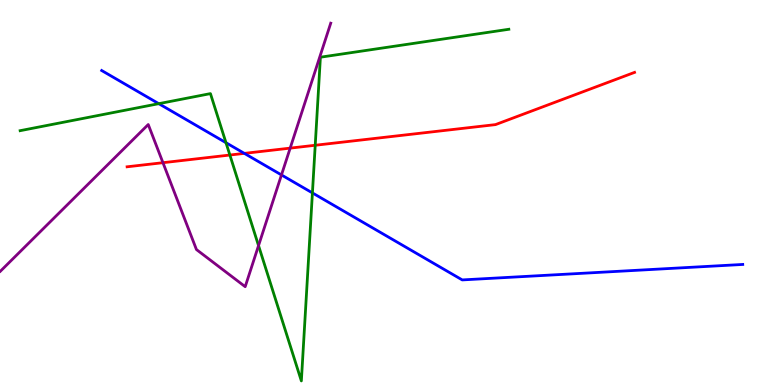[{'lines': ['blue', 'red'], 'intersections': [{'x': 3.15, 'y': 6.02}]}, {'lines': ['green', 'red'], 'intersections': [{'x': 2.97, 'y': 5.97}, {'x': 4.07, 'y': 6.23}]}, {'lines': ['purple', 'red'], 'intersections': [{'x': 2.1, 'y': 5.77}, {'x': 3.74, 'y': 6.15}]}, {'lines': ['blue', 'green'], 'intersections': [{'x': 2.05, 'y': 7.31}, {'x': 2.92, 'y': 6.29}, {'x': 4.03, 'y': 4.99}]}, {'lines': ['blue', 'purple'], 'intersections': [{'x': 3.63, 'y': 5.46}]}, {'lines': ['green', 'purple'], 'intersections': [{'x': 3.34, 'y': 3.62}]}]